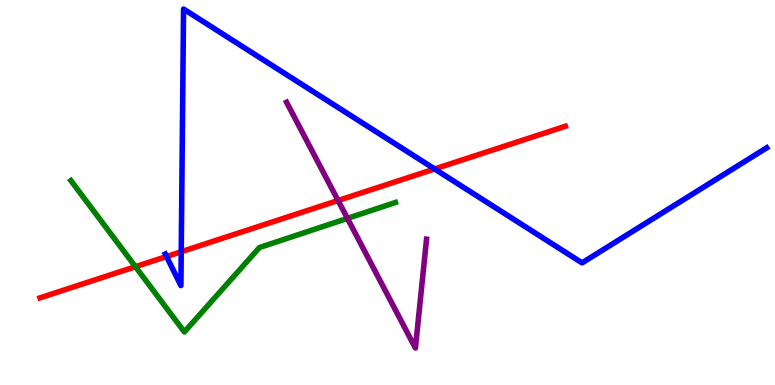[{'lines': ['blue', 'red'], 'intersections': [{'x': 2.15, 'y': 3.34}, {'x': 2.34, 'y': 3.46}, {'x': 5.61, 'y': 5.61}]}, {'lines': ['green', 'red'], 'intersections': [{'x': 1.75, 'y': 3.07}]}, {'lines': ['purple', 'red'], 'intersections': [{'x': 4.36, 'y': 4.79}]}, {'lines': ['blue', 'green'], 'intersections': []}, {'lines': ['blue', 'purple'], 'intersections': []}, {'lines': ['green', 'purple'], 'intersections': [{'x': 4.48, 'y': 4.33}]}]